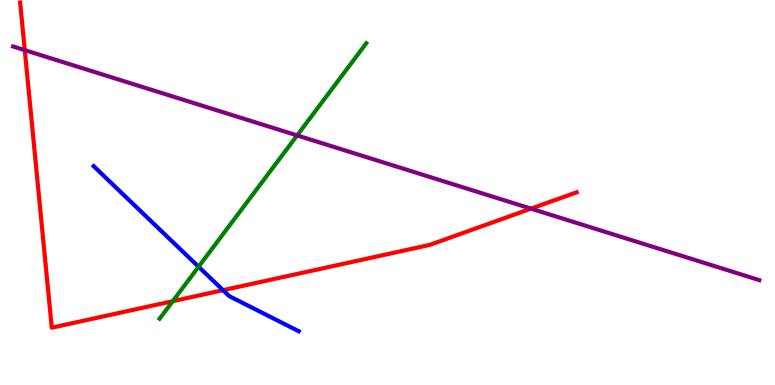[{'lines': ['blue', 'red'], 'intersections': [{'x': 2.88, 'y': 2.46}]}, {'lines': ['green', 'red'], 'intersections': [{'x': 2.23, 'y': 2.18}]}, {'lines': ['purple', 'red'], 'intersections': [{'x': 0.32, 'y': 8.7}, {'x': 6.85, 'y': 4.58}]}, {'lines': ['blue', 'green'], 'intersections': [{'x': 2.56, 'y': 3.07}]}, {'lines': ['blue', 'purple'], 'intersections': []}, {'lines': ['green', 'purple'], 'intersections': [{'x': 3.83, 'y': 6.48}]}]